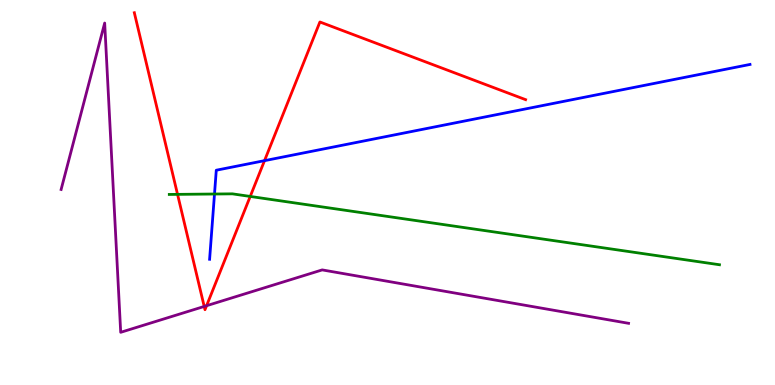[{'lines': ['blue', 'red'], 'intersections': [{'x': 3.41, 'y': 5.83}]}, {'lines': ['green', 'red'], 'intersections': [{'x': 2.29, 'y': 4.95}, {'x': 3.23, 'y': 4.9}]}, {'lines': ['purple', 'red'], 'intersections': [{'x': 2.63, 'y': 2.04}, {'x': 2.67, 'y': 2.06}]}, {'lines': ['blue', 'green'], 'intersections': [{'x': 2.77, 'y': 4.96}]}, {'lines': ['blue', 'purple'], 'intersections': []}, {'lines': ['green', 'purple'], 'intersections': []}]